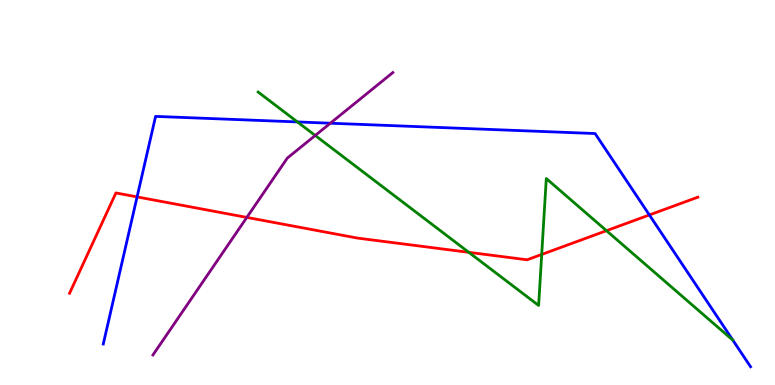[{'lines': ['blue', 'red'], 'intersections': [{'x': 1.77, 'y': 4.89}, {'x': 8.38, 'y': 4.42}]}, {'lines': ['green', 'red'], 'intersections': [{'x': 6.05, 'y': 3.45}, {'x': 6.99, 'y': 3.39}, {'x': 7.83, 'y': 4.01}]}, {'lines': ['purple', 'red'], 'intersections': [{'x': 3.18, 'y': 4.35}]}, {'lines': ['blue', 'green'], 'intersections': [{'x': 3.84, 'y': 6.83}]}, {'lines': ['blue', 'purple'], 'intersections': [{'x': 4.26, 'y': 6.8}]}, {'lines': ['green', 'purple'], 'intersections': [{'x': 4.07, 'y': 6.48}]}]